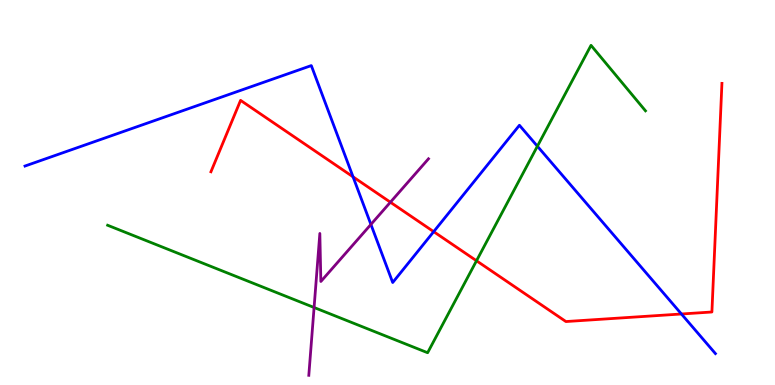[{'lines': ['blue', 'red'], 'intersections': [{'x': 4.56, 'y': 5.41}, {'x': 5.6, 'y': 3.98}, {'x': 8.79, 'y': 1.84}]}, {'lines': ['green', 'red'], 'intersections': [{'x': 6.15, 'y': 3.23}]}, {'lines': ['purple', 'red'], 'intersections': [{'x': 5.04, 'y': 4.75}]}, {'lines': ['blue', 'green'], 'intersections': [{'x': 6.93, 'y': 6.2}]}, {'lines': ['blue', 'purple'], 'intersections': [{'x': 4.79, 'y': 4.17}]}, {'lines': ['green', 'purple'], 'intersections': [{'x': 4.05, 'y': 2.01}]}]